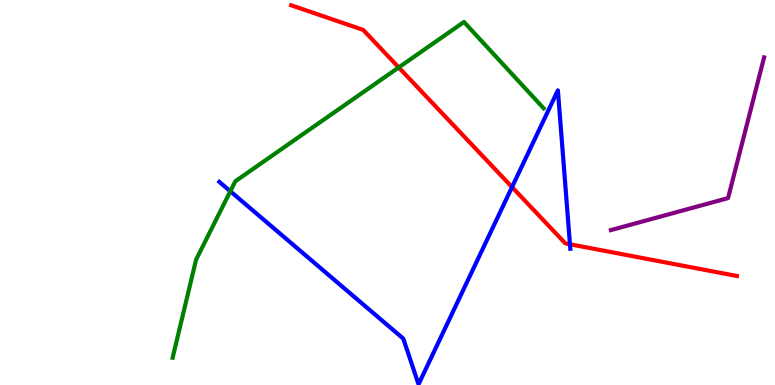[{'lines': ['blue', 'red'], 'intersections': [{'x': 6.61, 'y': 5.14}, {'x': 7.35, 'y': 3.66}]}, {'lines': ['green', 'red'], 'intersections': [{'x': 5.14, 'y': 8.25}]}, {'lines': ['purple', 'red'], 'intersections': []}, {'lines': ['blue', 'green'], 'intersections': [{'x': 2.97, 'y': 5.03}]}, {'lines': ['blue', 'purple'], 'intersections': []}, {'lines': ['green', 'purple'], 'intersections': []}]